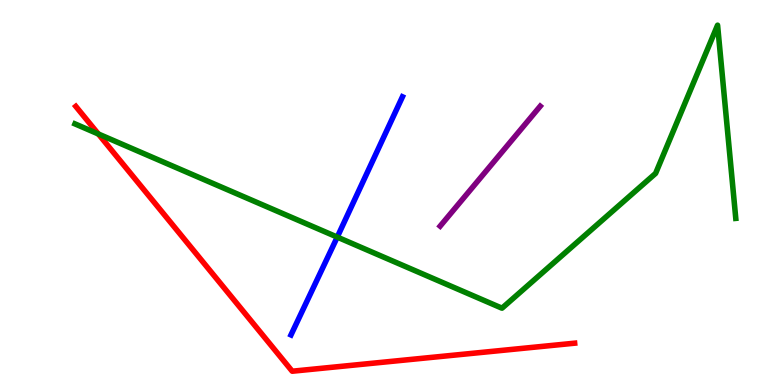[{'lines': ['blue', 'red'], 'intersections': []}, {'lines': ['green', 'red'], 'intersections': [{'x': 1.27, 'y': 6.52}]}, {'lines': ['purple', 'red'], 'intersections': []}, {'lines': ['blue', 'green'], 'intersections': [{'x': 4.35, 'y': 3.84}]}, {'lines': ['blue', 'purple'], 'intersections': []}, {'lines': ['green', 'purple'], 'intersections': []}]